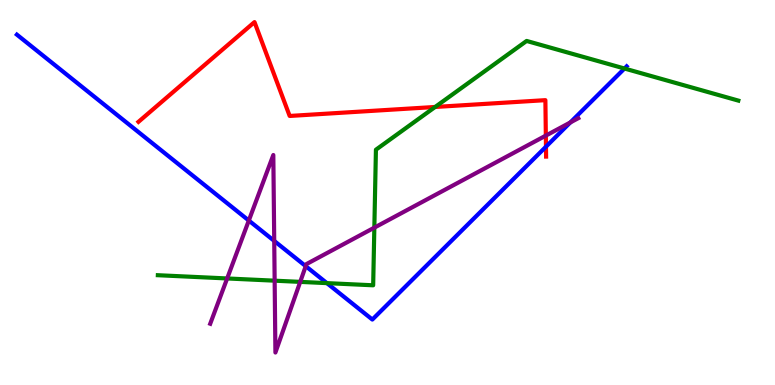[{'lines': ['blue', 'red'], 'intersections': [{'x': 7.04, 'y': 6.19}]}, {'lines': ['green', 'red'], 'intersections': [{'x': 5.61, 'y': 7.22}]}, {'lines': ['purple', 'red'], 'intersections': [{'x': 7.04, 'y': 6.48}]}, {'lines': ['blue', 'green'], 'intersections': [{'x': 4.22, 'y': 2.65}, {'x': 8.06, 'y': 8.22}]}, {'lines': ['blue', 'purple'], 'intersections': [{'x': 3.21, 'y': 4.27}, {'x': 3.54, 'y': 3.74}, {'x': 3.94, 'y': 3.09}, {'x': 7.36, 'y': 6.82}]}, {'lines': ['green', 'purple'], 'intersections': [{'x': 2.93, 'y': 2.77}, {'x': 3.54, 'y': 2.71}, {'x': 3.87, 'y': 2.68}, {'x': 4.83, 'y': 4.09}]}]